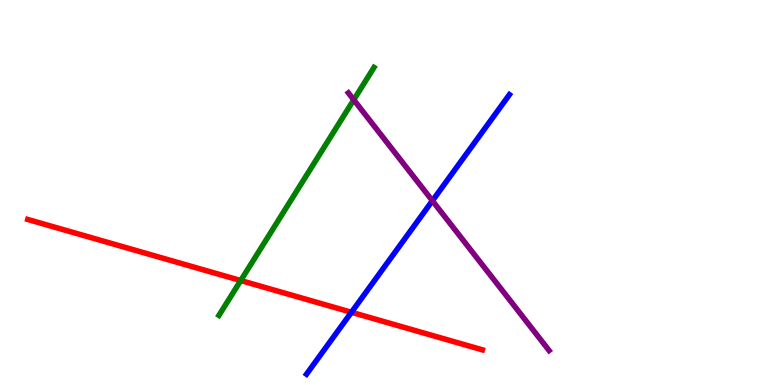[{'lines': ['blue', 'red'], 'intersections': [{'x': 4.53, 'y': 1.89}]}, {'lines': ['green', 'red'], 'intersections': [{'x': 3.11, 'y': 2.71}]}, {'lines': ['purple', 'red'], 'intersections': []}, {'lines': ['blue', 'green'], 'intersections': []}, {'lines': ['blue', 'purple'], 'intersections': [{'x': 5.58, 'y': 4.79}]}, {'lines': ['green', 'purple'], 'intersections': [{'x': 4.56, 'y': 7.41}]}]